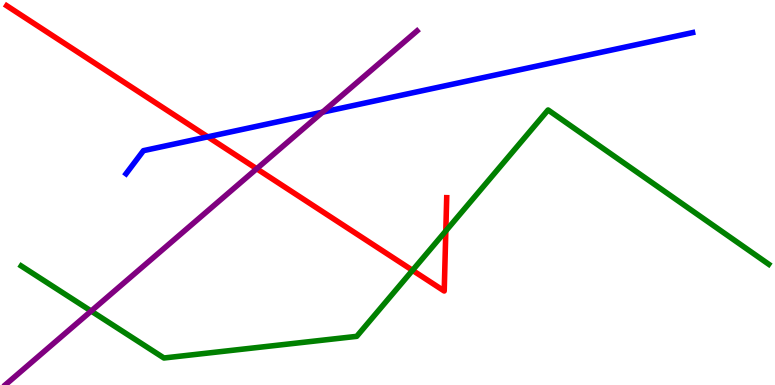[{'lines': ['blue', 'red'], 'intersections': [{'x': 2.68, 'y': 6.45}]}, {'lines': ['green', 'red'], 'intersections': [{'x': 5.32, 'y': 2.98}, {'x': 5.75, 'y': 4.0}]}, {'lines': ['purple', 'red'], 'intersections': [{'x': 3.31, 'y': 5.62}]}, {'lines': ['blue', 'green'], 'intersections': []}, {'lines': ['blue', 'purple'], 'intersections': [{'x': 4.16, 'y': 7.09}]}, {'lines': ['green', 'purple'], 'intersections': [{'x': 1.18, 'y': 1.92}]}]